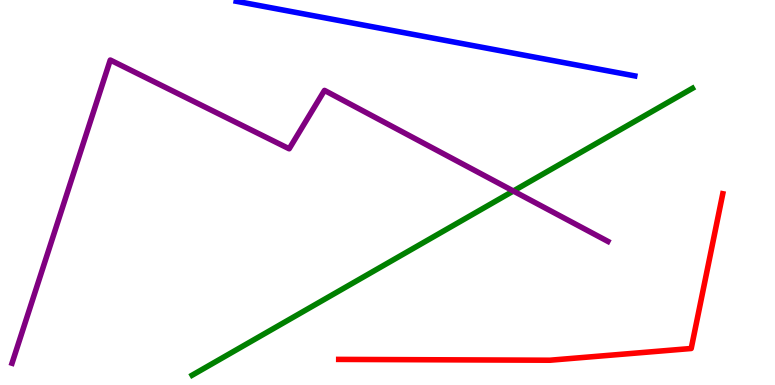[{'lines': ['blue', 'red'], 'intersections': []}, {'lines': ['green', 'red'], 'intersections': []}, {'lines': ['purple', 'red'], 'intersections': []}, {'lines': ['blue', 'green'], 'intersections': []}, {'lines': ['blue', 'purple'], 'intersections': []}, {'lines': ['green', 'purple'], 'intersections': [{'x': 6.62, 'y': 5.04}]}]